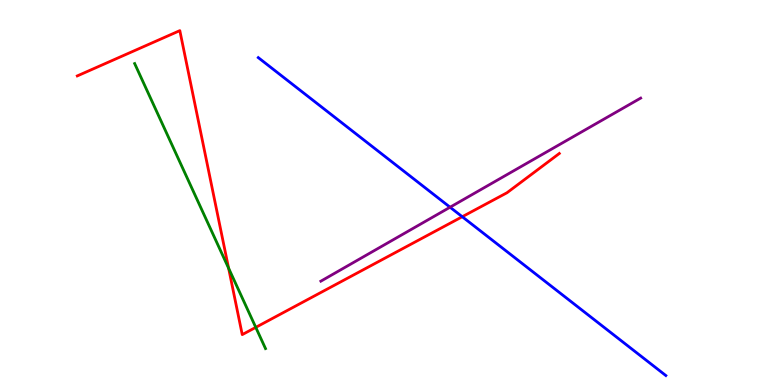[{'lines': ['blue', 'red'], 'intersections': [{'x': 5.96, 'y': 4.37}]}, {'lines': ['green', 'red'], 'intersections': [{'x': 2.95, 'y': 3.03}, {'x': 3.3, 'y': 1.5}]}, {'lines': ['purple', 'red'], 'intersections': []}, {'lines': ['blue', 'green'], 'intersections': []}, {'lines': ['blue', 'purple'], 'intersections': [{'x': 5.81, 'y': 4.62}]}, {'lines': ['green', 'purple'], 'intersections': []}]